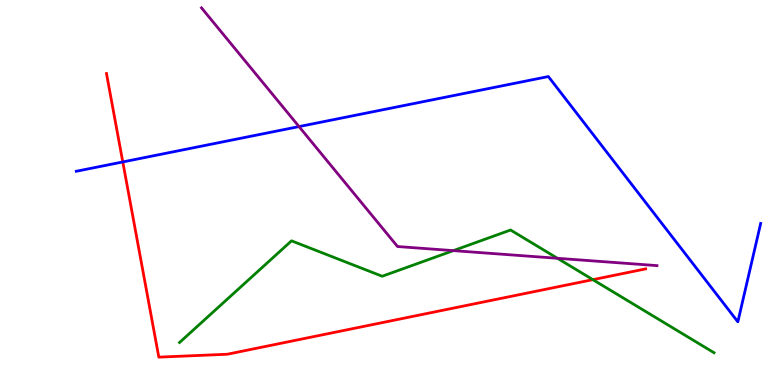[{'lines': ['blue', 'red'], 'intersections': [{'x': 1.58, 'y': 5.79}]}, {'lines': ['green', 'red'], 'intersections': [{'x': 7.65, 'y': 2.74}]}, {'lines': ['purple', 'red'], 'intersections': []}, {'lines': ['blue', 'green'], 'intersections': []}, {'lines': ['blue', 'purple'], 'intersections': [{'x': 3.86, 'y': 6.71}]}, {'lines': ['green', 'purple'], 'intersections': [{'x': 5.85, 'y': 3.49}, {'x': 7.19, 'y': 3.29}]}]